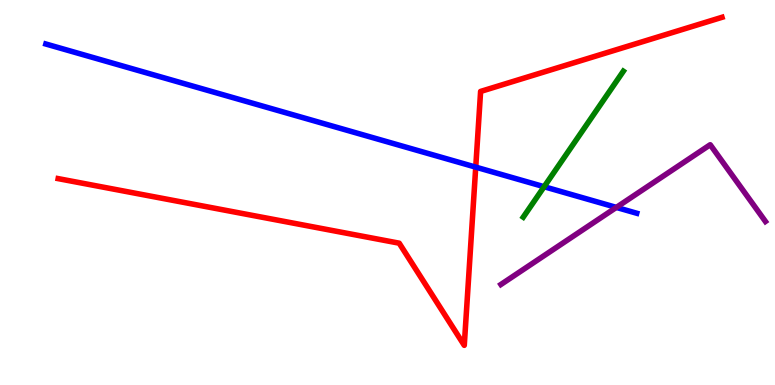[{'lines': ['blue', 'red'], 'intersections': [{'x': 6.14, 'y': 5.66}]}, {'lines': ['green', 'red'], 'intersections': []}, {'lines': ['purple', 'red'], 'intersections': []}, {'lines': ['blue', 'green'], 'intersections': [{'x': 7.02, 'y': 5.15}]}, {'lines': ['blue', 'purple'], 'intersections': [{'x': 7.95, 'y': 4.61}]}, {'lines': ['green', 'purple'], 'intersections': []}]